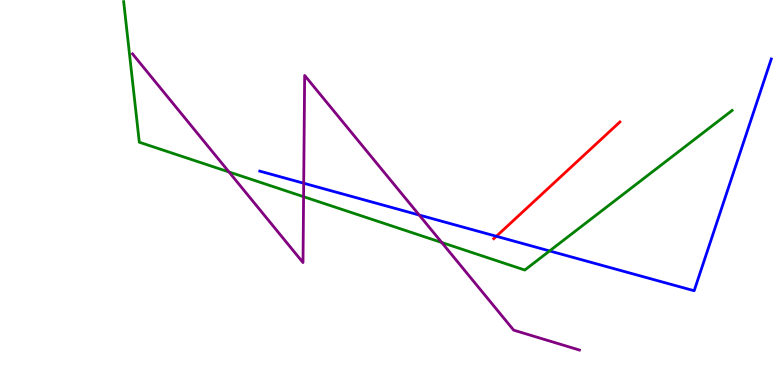[{'lines': ['blue', 'red'], 'intersections': [{'x': 6.4, 'y': 3.86}]}, {'lines': ['green', 'red'], 'intersections': []}, {'lines': ['purple', 'red'], 'intersections': []}, {'lines': ['blue', 'green'], 'intersections': [{'x': 7.09, 'y': 3.48}]}, {'lines': ['blue', 'purple'], 'intersections': [{'x': 3.92, 'y': 5.24}, {'x': 5.41, 'y': 4.41}]}, {'lines': ['green', 'purple'], 'intersections': [{'x': 2.95, 'y': 5.53}, {'x': 3.92, 'y': 4.89}, {'x': 5.7, 'y': 3.7}]}]